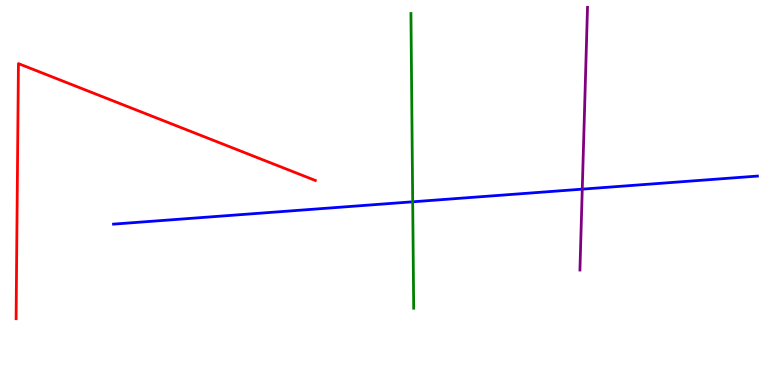[{'lines': ['blue', 'red'], 'intersections': []}, {'lines': ['green', 'red'], 'intersections': []}, {'lines': ['purple', 'red'], 'intersections': []}, {'lines': ['blue', 'green'], 'intersections': [{'x': 5.33, 'y': 4.76}]}, {'lines': ['blue', 'purple'], 'intersections': [{'x': 7.51, 'y': 5.09}]}, {'lines': ['green', 'purple'], 'intersections': []}]